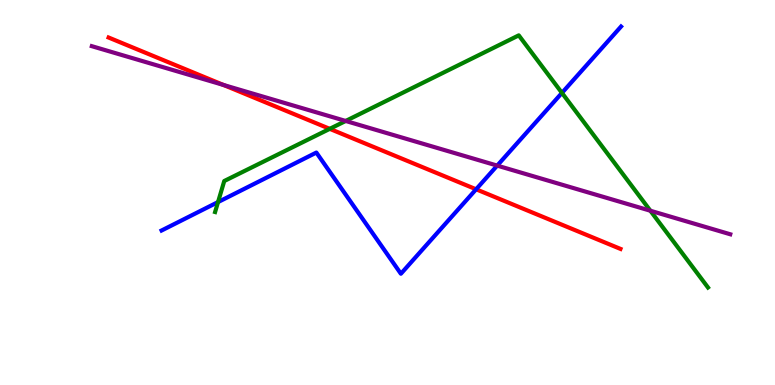[{'lines': ['blue', 'red'], 'intersections': [{'x': 6.14, 'y': 5.08}]}, {'lines': ['green', 'red'], 'intersections': [{'x': 4.25, 'y': 6.65}]}, {'lines': ['purple', 'red'], 'intersections': [{'x': 2.88, 'y': 7.79}]}, {'lines': ['blue', 'green'], 'intersections': [{'x': 2.81, 'y': 4.75}, {'x': 7.25, 'y': 7.59}]}, {'lines': ['blue', 'purple'], 'intersections': [{'x': 6.42, 'y': 5.7}]}, {'lines': ['green', 'purple'], 'intersections': [{'x': 4.46, 'y': 6.86}, {'x': 8.39, 'y': 4.53}]}]